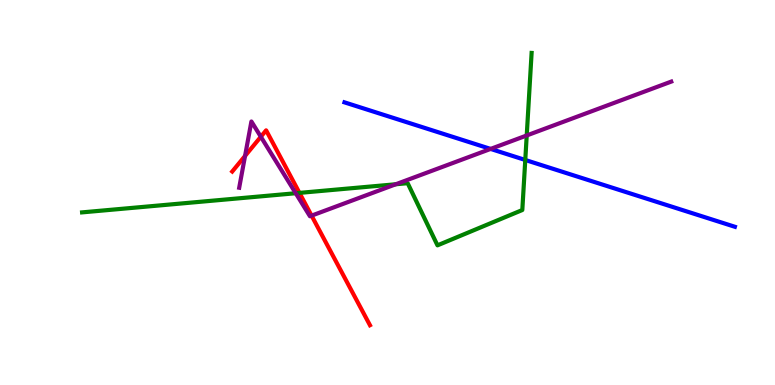[{'lines': ['blue', 'red'], 'intersections': []}, {'lines': ['green', 'red'], 'intersections': [{'x': 3.86, 'y': 4.99}]}, {'lines': ['purple', 'red'], 'intersections': [{'x': 3.16, 'y': 5.95}, {'x': 3.37, 'y': 6.45}, {'x': 4.02, 'y': 4.4}]}, {'lines': ['blue', 'green'], 'intersections': [{'x': 6.78, 'y': 5.84}]}, {'lines': ['blue', 'purple'], 'intersections': [{'x': 6.33, 'y': 6.13}]}, {'lines': ['green', 'purple'], 'intersections': [{'x': 3.82, 'y': 4.98}, {'x': 5.11, 'y': 5.21}, {'x': 6.8, 'y': 6.48}]}]